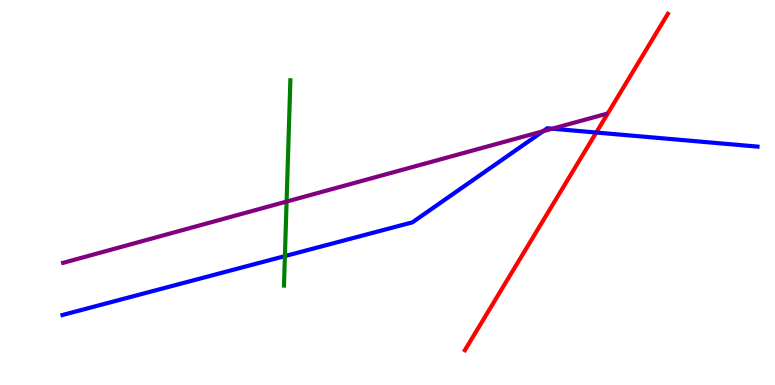[{'lines': ['blue', 'red'], 'intersections': [{'x': 7.69, 'y': 6.56}]}, {'lines': ['green', 'red'], 'intersections': []}, {'lines': ['purple', 'red'], 'intersections': []}, {'lines': ['blue', 'green'], 'intersections': [{'x': 3.68, 'y': 3.35}]}, {'lines': ['blue', 'purple'], 'intersections': [{'x': 7.01, 'y': 6.59}, {'x': 7.13, 'y': 6.66}]}, {'lines': ['green', 'purple'], 'intersections': [{'x': 3.7, 'y': 4.76}]}]